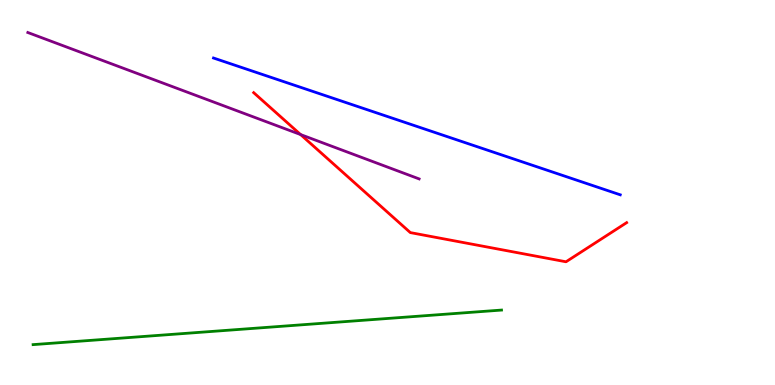[{'lines': ['blue', 'red'], 'intersections': []}, {'lines': ['green', 'red'], 'intersections': []}, {'lines': ['purple', 'red'], 'intersections': [{'x': 3.88, 'y': 6.5}]}, {'lines': ['blue', 'green'], 'intersections': []}, {'lines': ['blue', 'purple'], 'intersections': []}, {'lines': ['green', 'purple'], 'intersections': []}]